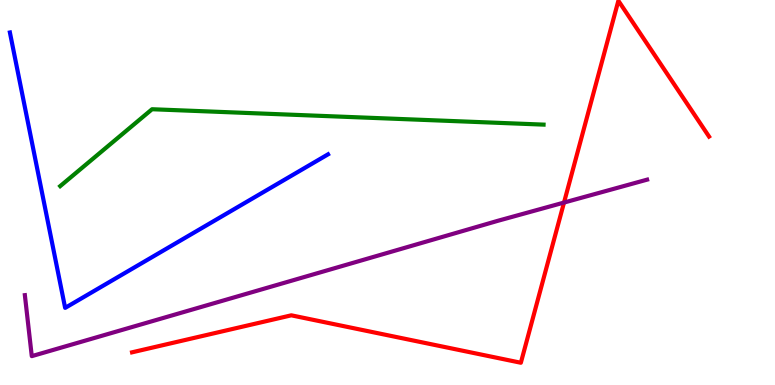[{'lines': ['blue', 'red'], 'intersections': []}, {'lines': ['green', 'red'], 'intersections': []}, {'lines': ['purple', 'red'], 'intersections': [{'x': 7.28, 'y': 4.74}]}, {'lines': ['blue', 'green'], 'intersections': []}, {'lines': ['blue', 'purple'], 'intersections': []}, {'lines': ['green', 'purple'], 'intersections': []}]